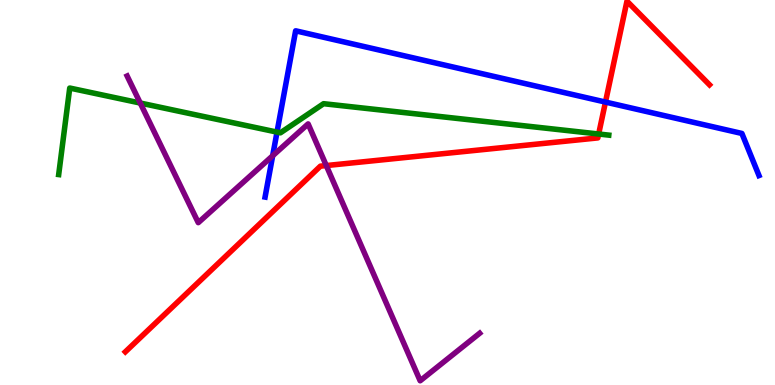[{'lines': ['blue', 'red'], 'intersections': [{'x': 7.81, 'y': 7.35}]}, {'lines': ['green', 'red'], 'intersections': [{'x': 7.72, 'y': 6.52}]}, {'lines': ['purple', 'red'], 'intersections': [{'x': 4.21, 'y': 5.7}]}, {'lines': ['blue', 'green'], 'intersections': [{'x': 3.57, 'y': 6.57}]}, {'lines': ['blue', 'purple'], 'intersections': [{'x': 3.52, 'y': 5.95}]}, {'lines': ['green', 'purple'], 'intersections': [{'x': 1.81, 'y': 7.32}]}]